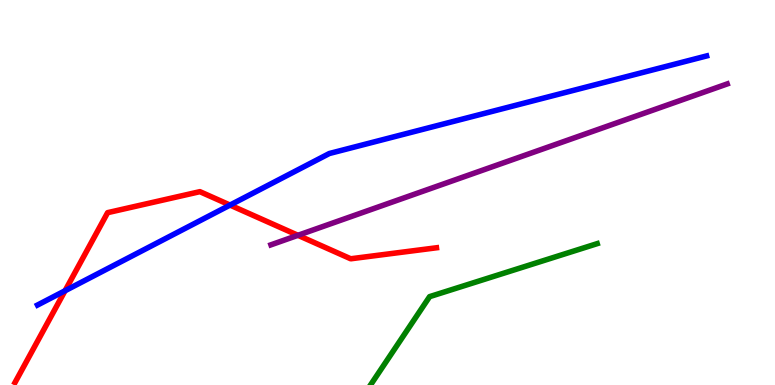[{'lines': ['blue', 'red'], 'intersections': [{'x': 0.839, 'y': 2.45}, {'x': 2.97, 'y': 4.67}]}, {'lines': ['green', 'red'], 'intersections': []}, {'lines': ['purple', 'red'], 'intersections': [{'x': 3.84, 'y': 3.89}]}, {'lines': ['blue', 'green'], 'intersections': []}, {'lines': ['blue', 'purple'], 'intersections': []}, {'lines': ['green', 'purple'], 'intersections': []}]